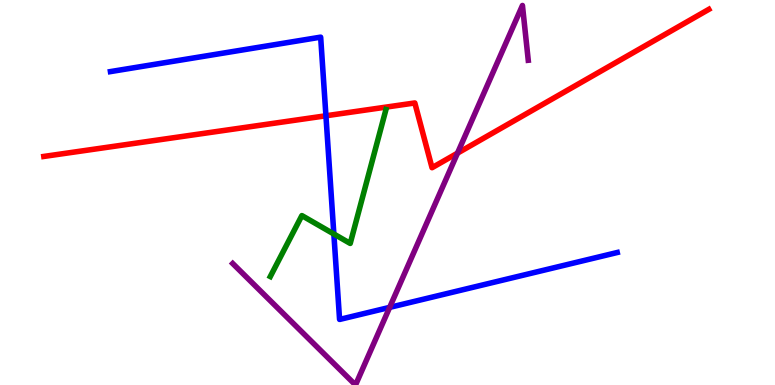[{'lines': ['blue', 'red'], 'intersections': [{'x': 4.21, 'y': 6.99}]}, {'lines': ['green', 'red'], 'intersections': []}, {'lines': ['purple', 'red'], 'intersections': [{'x': 5.9, 'y': 6.02}]}, {'lines': ['blue', 'green'], 'intersections': [{'x': 4.31, 'y': 3.92}]}, {'lines': ['blue', 'purple'], 'intersections': [{'x': 5.03, 'y': 2.02}]}, {'lines': ['green', 'purple'], 'intersections': []}]